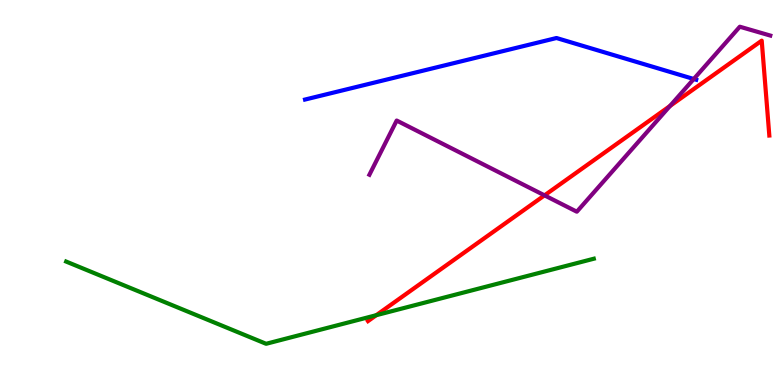[{'lines': ['blue', 'red'], 'intersections': []}, {'lines': ['green', 'red'], 'intersections': [{'x': 4.86, 'y': 1.81}]}, {'lines': ['purple', 'red'], 'intersections': [{'x': 7.03, 'y': 4.93}, {'x': 8.64, 'y': 7.25}]}, {'lines': ['blue', 'green'], 'intersections': []}, {'lines': ['blue', 'purple'], 'intersections': [{'x': 8.95, 'y': 7.95}]}, {'lines': ['green', 'purple'], 'intersections': []}]